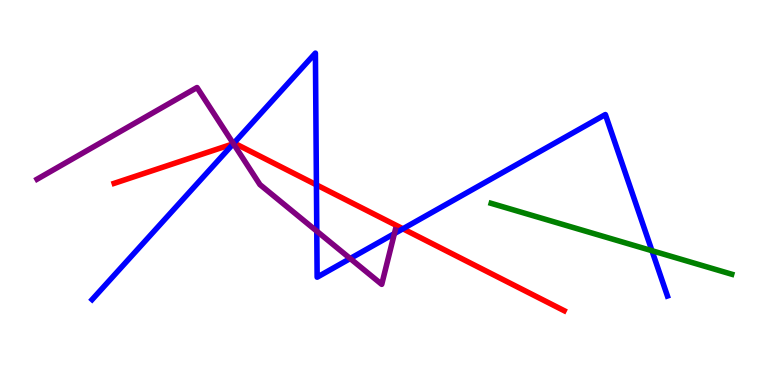[{'lines': ['blue', 'red'], 'intersections': [{'x': 3.01, 'y': 6.26}, {'x': 4.08, 'y': 5.2}, {'x': 5.2, 'y': 4.06}]}, {'lines': ['green', 'red'], 'intersections': []}, {'lines': ['purple', 'red'], 'intersections': [{'x': 3.01, 'y': 6.27}]}, {'lines': ['blue', 'green'], 'intersections': [{'x': 8.41, 'y': 3.49}]}, {'lines': ['blue', 'purple'], 'intersections': [{'x': 3.01, 'y': 6.27}, {'x': 4.09, 'y': 4.0}, {'x': 4.52, 'y': 3.28}, {'x': 5.09, 'y': 3.93}]}, {'lines': ['green', 'purple'], 'intersections': []}]